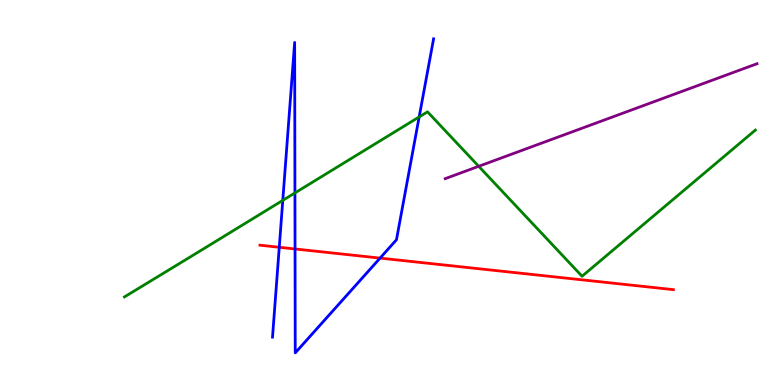[{'lines': ['blue', 'red'], 'intersections': [{'x': 3.6, 'y': 3.58}, {'x': 3.81, 'y': 3.53}, {'x': 4.9, 'y': 3.3}]}, {'lines': ['green', 'red'], 'intersections': []}, {'lines': ['purple', 'red'], 'intersections': []}, {'lines': ['blue', 'green'], 'intersections': [{'x': 3.65, 'y': 4.8}, {'x': 3.81, 'y': 4.99}, {'x': 5.41, 'y': 6.96}]}, {'lines': ['blue', 'purple'], 'intersections': []}, {'lines': ['green', 'purple'], 'intersections': [{'x': 6.18, 'y': 5.68}]}]